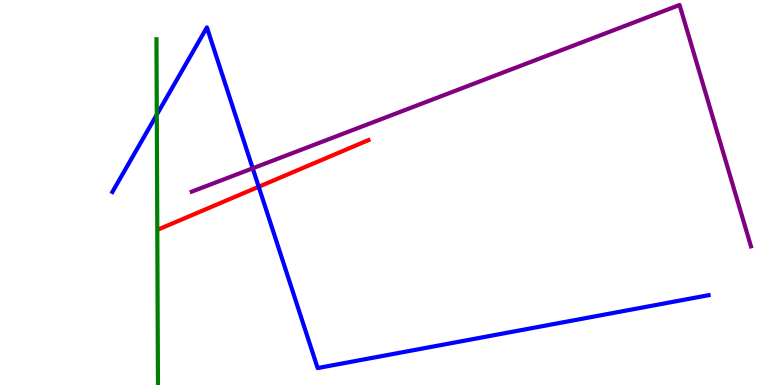[{'lines': ['blue', 'red'], 'intersections': [{'x': 3.34, 'y': 5.15}]}, {'lines': ['green', 'red'], 'intersections': []}, {'lines': ['purple', 'red'], 'intersections': []}, {'lines': ['blue', 'green'], 'intersections': [{'x': 2.02, 'y': 7.02}]}, {'lines': ['blue', 'purple'], 'intersections': [{'x': 3.26, 'y': 5.63}]}, {'lines': ['green', 'purple'], 'intersections': []}]